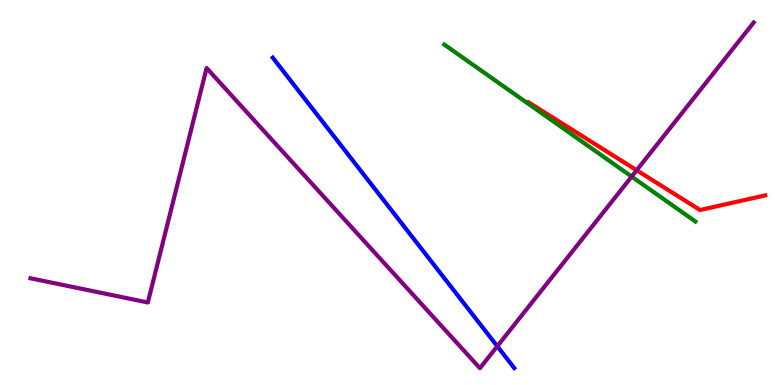[{'lines': ['blue', 'red'], 'intersections': []}, {'lines': ['green', 'red'], 'intersections': []}, {'lines': ['purple', 'red'], 'intersections': [{'x': 8.22, 'y': 5.58}]}, {'lines': ['blue', 'green'], 'intersections': []}, {'lines': ['blue', 'purple'], 'intersections': [{'x': 6.42, 'y': 1.01}]}, {'lines': ['green', 'purple'], 'intersections': [{'x': 8.15, 'y': 5.41}]}]